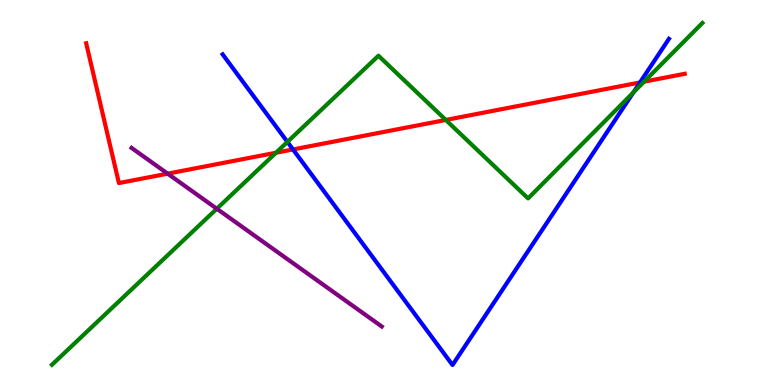[{'lines': ['blue', 'red'], 'intersections': [{'x': 3.78, 'y': 6.12}, {'x': 8.26, 'y': 7.86}]}, {'lines': ['green', 'red'], 'intersections': [{'x': 3.56, 'y': 6.03}, {'x': 5.75, 'y': 6.88}, {'x': 8.31, 'y': 7.88}]}, {'lines': ['purple', 'red'], 'intersections': [{'x': 2.16, 'y': 5.49}]}, {'lines': ['blue', 'green'], 'intersections': [{'x': 3.71, 'y': 6.31}, {'x': 8.17, 'y': 7.6}]}, {'lines': ['blue', 'purple'], 'intersections': []}, {'lines': ['green', 'purple'], 'intersections': [{'x': 2.8, 'y': 4.58}]}]